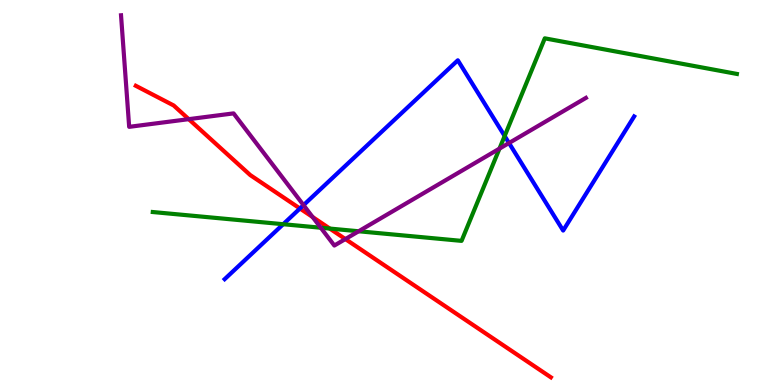[{'lines': ['blue', 'red'], 'intersections': [{'x': 3.87, 'y': 4.58}]}, {'lines': ['green', 'red'], 'intersections': [{'x': 4.26, 'y': 4.06}]}, {'lines': ['purple', 'red'], 'intersections': [{'x': 2.44, 'y': 6.9}, {'x': 4.03, 'y': 4.36}, {'x': 4.46, 'y': 3.79}]}, {'lines': ['blue', 'green'], 'intersections': [{'x': 3.65, 'y': 4.18}, {'x': 6.51, 'y': 6.47}]}, {'lines': ['blue', 'purple'], 'intersections': [{'x': 3.92, 'y': 4.67}, {'x': 6.57, 'y': 6.28}]}, {'lines': ['green', 'purple'], 'intersections': [{'x': 4.14, 'y': 4.09}, {'x': 4.63, 'y': 3.99}, {'x': 6.44, 'y': 6.14}]}]